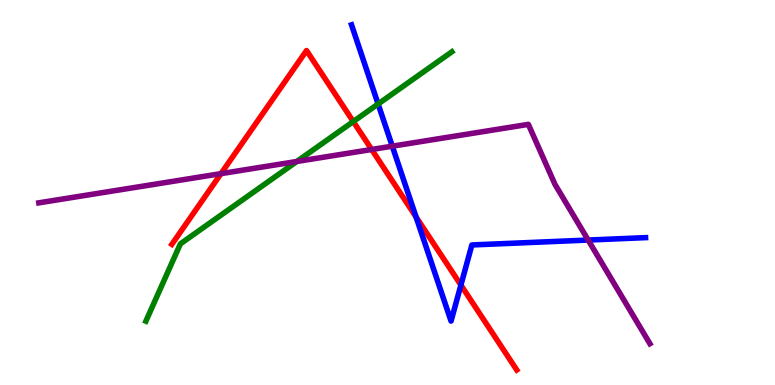[{'lines': ['blue', 'red'], 'intersections': [{'x': 5.37, 'y': 4.36}, {'x': 5.95, 'y': 2.6}]}, {'lines': ['green', 'red'], 'intersections': [{'x': 4.56, 'y': 6.84}]}, {'lines': ['purple', 'red'], 'intersections': [{'x': 2.85, 'y': 5.49}, {'x': 4.8, 'y': 6.12}]}, {'lines': ['blue', 'green'], 'intersections': [{'x': 4.88, 'y': 7.3}]}, {'lines': ['blue', 'purple'], 'intersections': [{'x': 5.06, 'y': 6.2}, {'x': 7.59, 'y': 3.76}]}, {'lines': ['green', 'purple'], 'intersections': [{'x': 3.83, 'y': 5.81}]}]